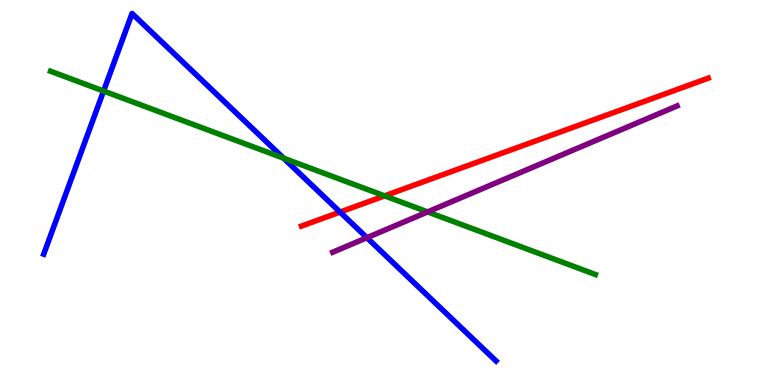[{'lines': ['blue', 'red'], 'intersections': [{'x': 4.39, 'y': 4.49}]}, {'lines': ['green', 'red'], 'intersections': [{'x': 4.96, 'y': 4.91}]}, {'lines': ['purple', 'red'], 'intersections': []}, {'lines': ['blue', 'green'], 'intersections': [{'x': 1.34, 'y': 7.64}, {'x': 3.66, 'y': 5.89}]}, {'lines': ['blue', 'purple'], 'intersections': [{'x': 4.73, 'y': 3.83}]}, {'lines': ['green', 'purple'], 'intersections': [{'x': 5.52, 'y': 4.5}]}]